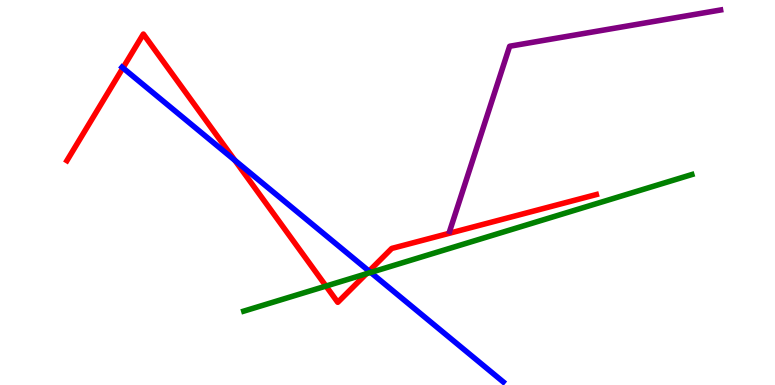[{'lines': ['blue', 'red'], 'intersections': [{'x': 1.59, 'y': 8.24}, {'x': 3.03, 'y': 5.84}, {'x': 4.76, 'y': 2.96}]}, {'lines': ['green', 'red'], 'intersections': [{'x': 4.21, 'y': 2.57}, {'x': 4.73, 'y': 2.89}]}, {'lines': ['purple', 'red'], 'intersections': []}, {'lines': ['blue', 'green'], 'intersections': [{'x': 4.78, 'y': 2.92}]}, {'lines': ['blue', 'purple'], 'intersections': []}, {'lines': ['green', 'purple'], 'intersections': []}]